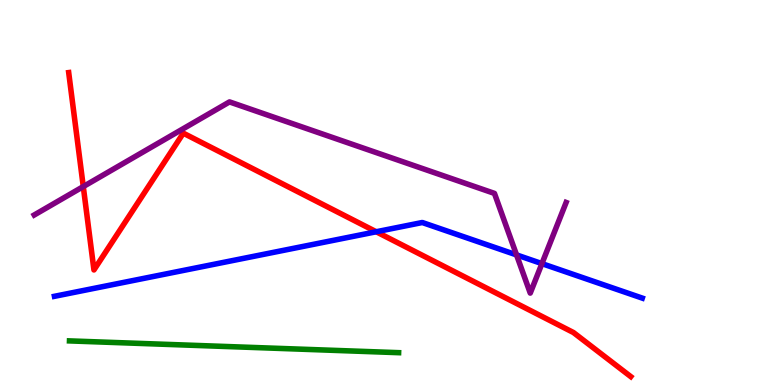[{'lines': ['blue', 'red'], 'intersections': [{'x': 4.85, 'y': 3.98}]}, {'lines': ['green', 'red'], 'intersections': []}, {'lines': ['purple', 'red'], 'intersections': [{'x': 1.07, 'y': 5.15}]}, {'lines': ['blue', 'green'], 'intersections': []}, {'lines': ['blue', 'purple'], 'intersections': [{'x': 6.67, 'y': 3.38}, {'x': 6.99, 'y': 3.15}]}, {'lines': ['green', 'purple'], 'intersections': []}]